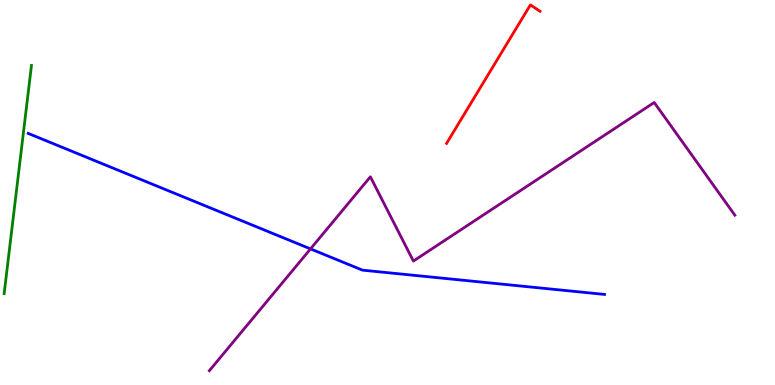[{'lines': ['blue', 'red'], 'intersections': []}, {'lines': ['green', 'red'], 'intersections': []}, {'lines': ['purple', 'red'], 'intersections': []}, {'lines': ['blue', 'green'], 'intersections': []}, {'lines': ['blue', 'purple'], 'intersections': [{'x': 4.01, 'y': 3.54}]}, {'lines': ['green', 'purple'], 'intersections': []}]